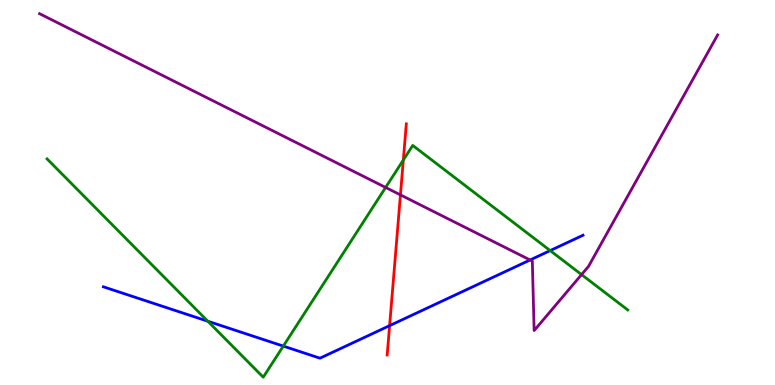[{'lines': ['blue', 'red'], 'intersections': [{'x': 5.03, 'y': 1.54}]}, {'lines': ['green', 'red'], 'intersections': [{'x': 5.2, 'y': 5.84}]}, {'lines': ['purple', 'red'], 'intersections': [{'x': 5.17, 'y': 4.94}]}, {'lines': ['blue', 'green'], 'intersections': [{'x': 2.68, 'y': 1.66}, {'x': 3.66, 'y': 1.01}, {'x': 7.1, 'y': 3.49}]}, {'lines': ['blue', 'purple'], 'intersections': [{'x': 6.84, 'y': 3.25}]}, {'lines': ['green', 'purple'], 'intersections': [{'x': 4.98, 'y': 5.13}, {'x': 7.5, 'y': 2.87}]}]